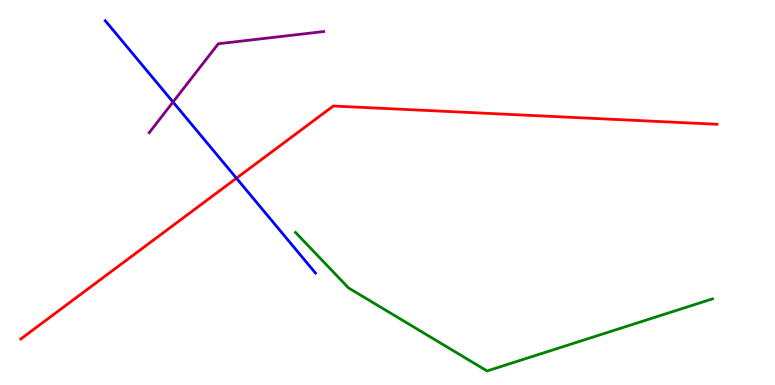[{'lines': ['blue', 'red'], 'intersections': [{'x': 3.05, 'y': 5.37}]}, {'lines': ['green', 'red'], 'intersections': []}, {'lines': ['purple', 'red'], 'intersections': []}, {'lines': ['blue', 'green'], 'intersections': []}, {'lines': ['blue', 'purple'], 'intersections': [{'x': 2.23, 'y': 7.35}]}, {'lines': ['green', 'purple'], 'intersections': []}]